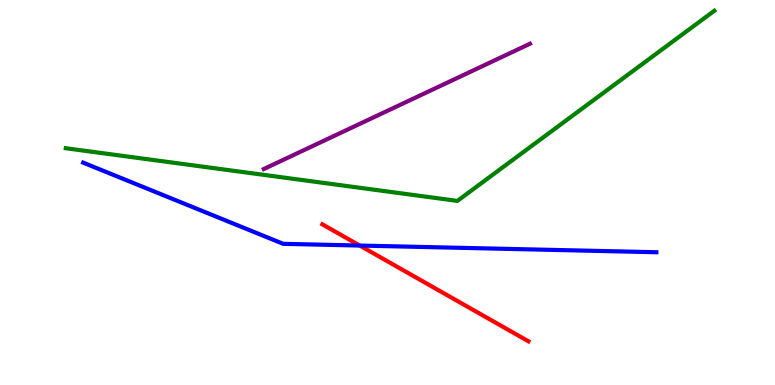[{'lines': ['blue', 'red'], 'intersections': [{'x': 4.64, 'y': 3.62}]}, {'lines': ['green', 'red'], 'intersections': []}, {'lines': ['purple', 'red'], 'intersections': []}, {'lines': ['blue', 'green'], 'intersections': []}, {'lines': ['blue', 'purple'], 'intersections': []}, {'lines': ['green', 'purple'], 'intersections': []}]